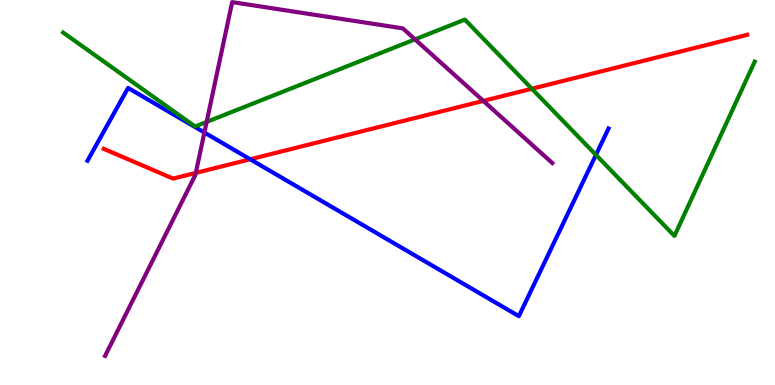[{'lines': ['blue', 'red'], 'intersections': [{'x': 3.23, 'y': 5.86}]}, {'lines': ['green', 'red'], 'intersections': [{'x': 6.86, 'y': 7.69}]}, {'lines': ['purple', 'red'], 'intersections': [{'x': 2.53, 'y': 5.51}, {'x': 6.24, 'y': 7.38}]}, {'lines': ['blue', 'green'], 'intersections': [{'x': 7.69, 'y': 5.98}]}, {'lines': ['blue', 'purple'], 'intersections': [{'x': 2.64, 'y': 6.56}]}, {'lines': ['green', 'purple'], 'intersections': [{'x': 2.67, 'y': 6.83}, {'x': 5.36, 'y': 8.98}]}]